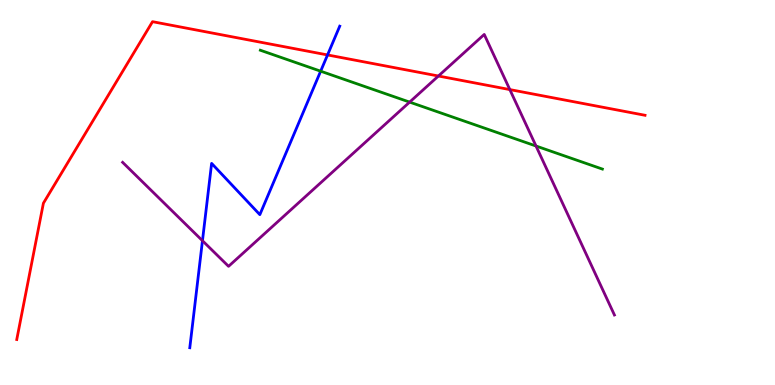[{'lines': ['blue', 'red'], 'intersections': [{'x': 4.23, 'y': 8.57}]}, {'lines': ['green', 'red'], 'intersections': []}, {'lines': ['purple', 'red'], 'intersections': [{'x': 5.66, 'y': 8.03}, {'x': 6.58, 'y': 7.67}]}, {'lines': ['blue', 'green'], 'intersections': [{'x': 4.14, 'y': 8.15}]}, {'lines': ['blue', 'purple'], 'intersections': [{'x': 2.61, 'y': 3.75}]}, {'lines': ['green', 'purple'], 'intersections': [{'x': 5.29, 'y': 7.35}, {'x': 6.92, 'y': 6.21}]}]